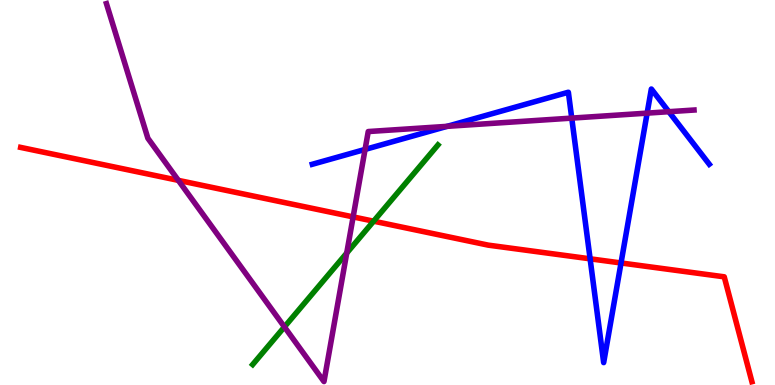[{'lines': ['blue', 'red'], 'intersections': [{'x': 7.61, 'y': 3.28}, {'x': 8.01, 'y': 3.17}]}, {'lines': ['green', 'red'], 'intersections': [{'x': 4.82, 'y': 4.25}]}, {'lines': ['purple', 'red'], 'intersections': [{'x': 2.3, 'y': 5.32}, {'x': 4.56, 'y': 4.37}]}, {'lines': ['blue', 'green'], 'intersections': []}, {'lines': ['blue', 'purple'], 'intersections': [{'x': 4.71, 'y': 6.12}, {'x': 5.77, 'y': 6.72}, {'x': 7.38, 'y': 6.93}, {'x': 8.35, 'y': 7.06}, {'x': 8.63, 'y': 7.1}]}, {'lines': ['green', 'purple'], 'intersections': [{'x': 3.67, 'y': 1.51}, {'x': 4.47, 'y': 3.43}]}]